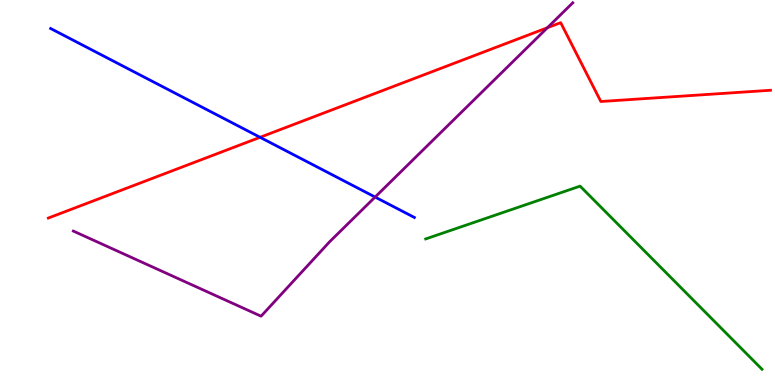[{'lines': ['blue', 'red'], 'intersections': [{'x': 3.36, 'y': 6.43}]}, {'lines': ['green', 'red'], 'intersections': []}, {'lines': ['purple', 'red'], 'intersections': [{'x': 7.06, 'y': 9.28}]}, {'lines': ['blue', 'green'], 'intersections': []}, {'lines': ['blue', 'purple'], 'intersections': [{'x': 4.84, 'y': 4.88}]}, {'lines': ['green', 'purple'], 'intersections': []}]